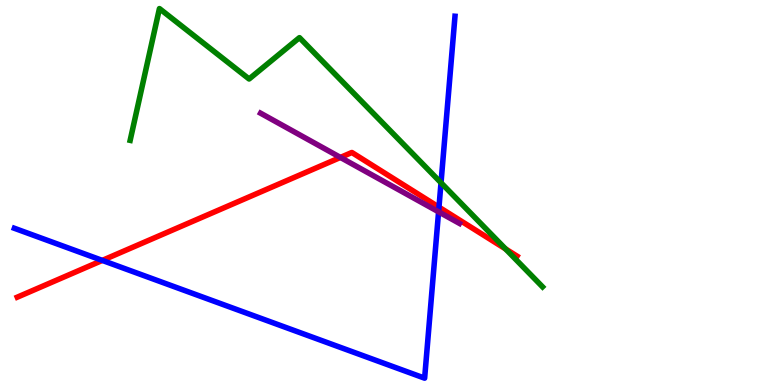[{'lines': ['blue', 'red'], 'intersections': [{'x': 1.32, 'y': 3.24}, {'x': 5.66, 'y': 4.62}]}, {'lines': ['green', 'red'], 'intersections': [{'x': 6.52, 'y': 3.53}]}, {'lines': ['purple', 'red'], 'intersections': [{'x': 4.39, 'y': 5.91}]}, {'lines': ['blue', 'green'], 'intersections': [{'x': 5.69, 'y': 5.25}]}, {'lines': ['blue', 'purple'], 'intersections': [{'x': 5.66, 'y': 4.5}]}, {'lines': ['green', 'purple'], 'intersections': []}]